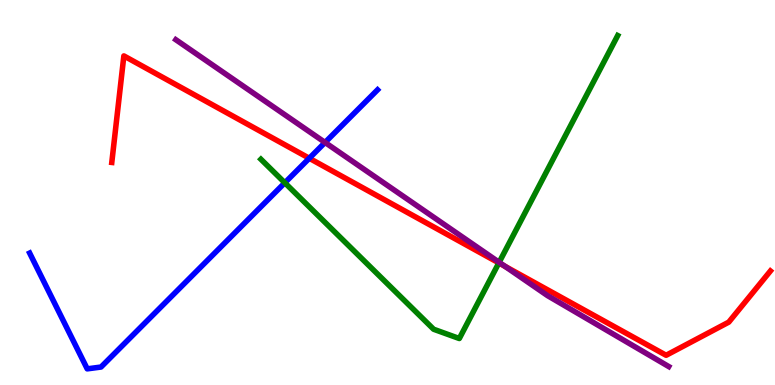[{'lines': ['blue', 'red'], 'intersections': [{'x': 3.99, 'y': 5.89}]}, {'lines': ['green', 'red'], 'intersections': [{'x': 6.44, 'y': 3.17}]}, {'lines': ['purple', 'red'], 'intersections': [{'x': 6.51, 'y': 3.08}]}, {'lines': ['blue', 'green'], 'intersections': [{'x': 3.68, 'y': 5.25}]}, {'lines': ['blue', 'purple'], 'intersections': [{'x': 4.19, 'y': 6.3}]}, {'lines': ['green', 'purple'], 'intersections': [{'x': 6.44, 'y': 3.19}]}]